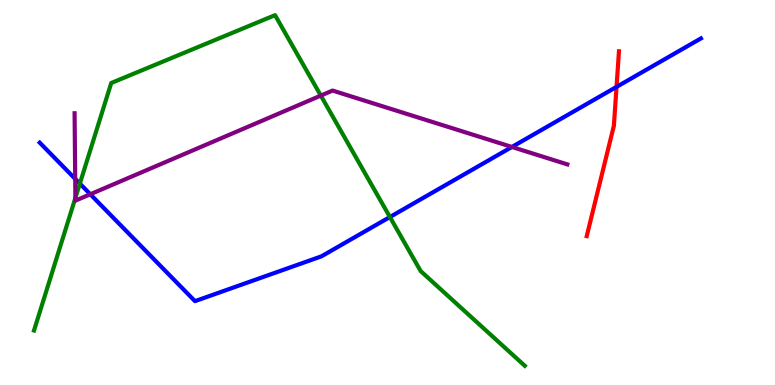[{'lines': ['blue', 'red'], 'intersections': [{'x': 7.96, 'y': 7.74}]}, {'lines': ['green', 'red'], 'intersections': []}, {'lines': ['purple', 'red'], 'intersections': []}, {'lines': ['blue', 'green'], 'intersections': [{'x': 1.03, 'y': 5.23}, {'x': 5.03, 'y': 4.36}]}, {'lines': ['blue', 'purple'], 'intersections': [{'x': 0.97, 'y': 5.35}, {'x': 1.17, 'y': 4.95}, {'x': 6.61, 'y': 6.18}]}, {'lines': ['green', 'purple'], 'intersections': [{'x': 0.973, 'y': 4.86}, {'x': 4.14, 'y': 7.52}]}]